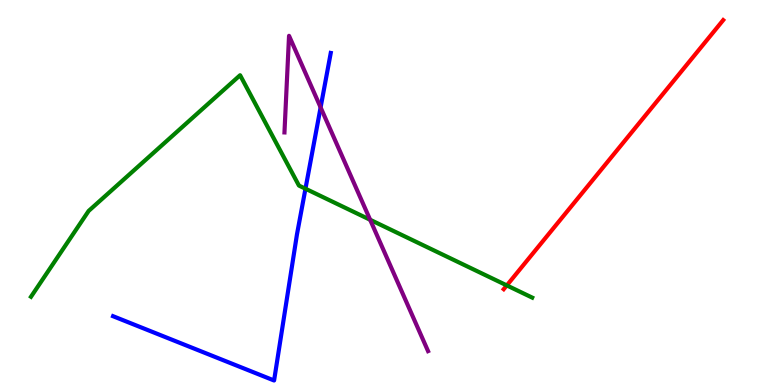[{'lines': ['blue', 'red'], 'intersections': []}, {'lines': ['green', 'red'], 'intersections': [{'x': 6.54, 'y': 2.59}]}, {'lines': ['purple', 'red'], 'intersections': []}, {'lines': ['blue', 'green'], 'intersections': [{'x': 3.94, 'y': 5.1}]}, {'lines': ['blue', 'purple'], 'intersections': [{'x': 4.14, 'y': 7.21}]}, {'lines': ['green', 'purple'], 'intersections': [{'x': 4.78, 'y': 4.29}]}]